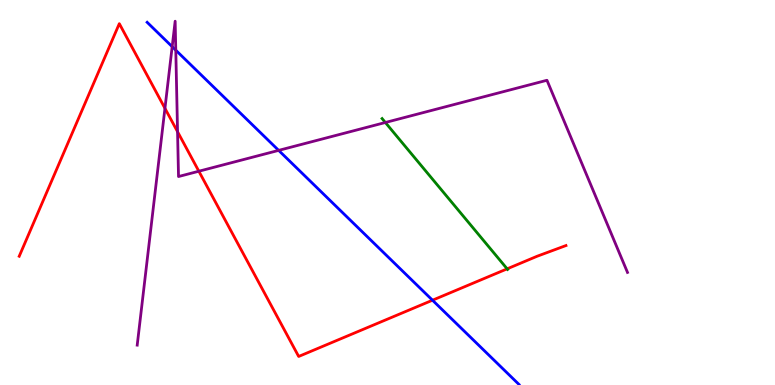[{'lines': ['blue', 'red'], 'intersections': [{'x': 5.58, 'y': 2.2}]}, {'lines': ['green', 'red'], 'intersections': [{'x': 6.54, 'y': 3.02}]}, {'lines': ['purple', 'red'], 'intersections': [{'x': 2.13, 'y': 7.19}, {'x': 2.29, 'y': 6.58}, {'x': 2.57, 'y': 5.55}]}, {'lines': ['blue', 'green'], 'intersections': []}, {'lines': ['blue', 'purple'], 'intersections': [{'x': 2.22, 'y': 8.79}, {'x': 2.27, 'y': 8.7}, {'x': 3.6, 'y': 6.09}]}, {'lines': ['green', 'purple'], 'intersections': [{'x': 4.97, 'y': 6.82}]}]